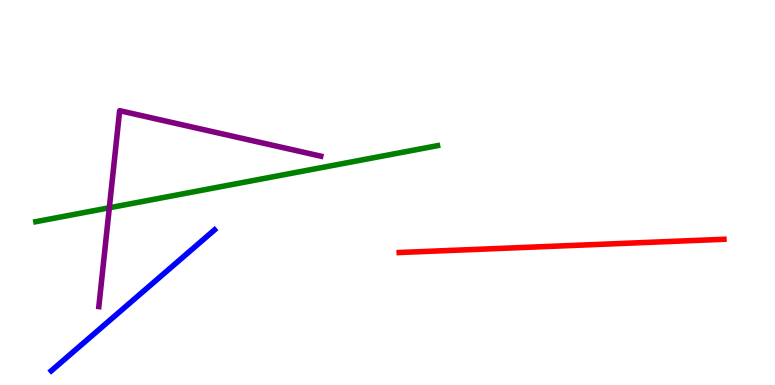[{'lines': ['blue', 'red'], 'intersections': []}, {'lines': ['green', 'red'], 'intersections': []}, {'lines': ['purple', 'red'], 'intersections': []}, {'lines': ['blue', 'green'], 'intersections': []}, {'lines': ['blue', 'purple'], 'intersections': []}, {'lines': ['green', 'purple'], 'intersections': [{'x': 1.41, 'y': 4.6}]}]